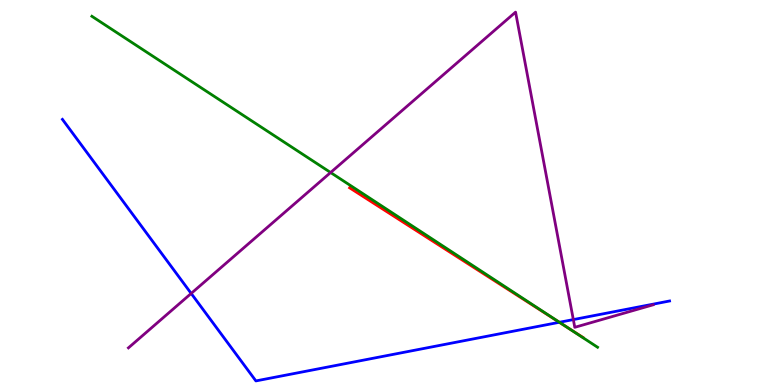[{'lines': ['blue', 'red'], 'intersections': [{'x': 7.22, 'y': 1.63}]}, {'lines': ['green', 'red'], 'intersections': [{'x': 7.29, 'y': 1.54}]}, {'lines': ['purple', 'red'], 'intersections': []}, {'lines': ['blue', 'green'], 'intersections': [{'x': 7.22, 'y': 1.63}]}, {'lines': ['blue', 'purple'], 'intersections': [{'x': 2.47, 'y': 2.38}, {'x': 7.4, 'y': 1.7}]}, {'lines': ['green', 'purple'], 'intersections': [{'x': 4.27, 'y': 5.52}]}]